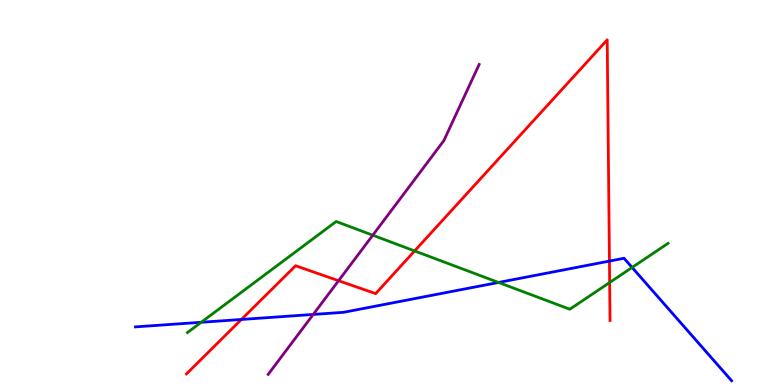[{'lines': ['blue', 'red'], 'intersections': [{'x': 3.11, 'y': 1.7}, {'x': 7.86, 'y': 3.22}]}, {'lines': ['green', 'red'], 'intersections': [{'x': 5.35, 'y': 3.48}, {'x': 7.87, 'y': 2.66}]}, {'lines': ['purple', 'red'], 'intersections': [{'x': 4.37, 'y': 2.71}]}, {'lines': ['blue', 'green'], 'intersections': [{'x': 2.6, 'y': 1.63}, {'x': 6.43, 'y': 2.66}, {'x': 8.16, 'y': 3.05}]}, {'lines': ['blue', 'purple'], 'intersections': [{'x': 4.04, 'y': 1.83}]}, {'lines': ['green', 'purple'], 'intersections': [{'x': 4.81, 'y': 3.89}]}]